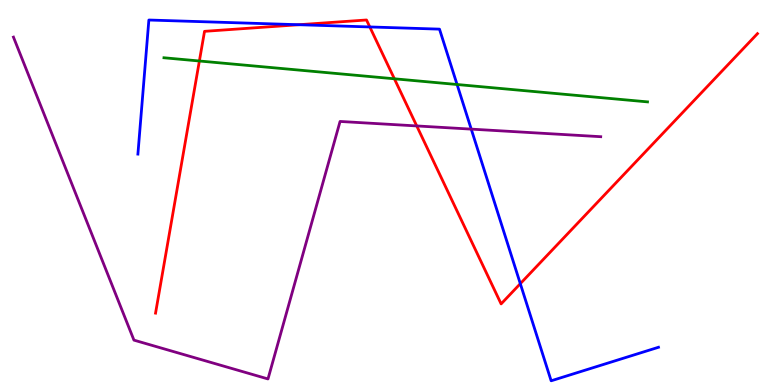[{'lines': ['blue', 'red'], 'intersections': [{'x': 3.86, 'y': 9.36}, {'x': 4.77, 'y': 9.3}, {'x': 6.71, 'y': 2.63}]}, {'lines': ['green', 'red'], 'intersections': [{'x': 2.57, 'y': 8.42}, {'x': 5.09, 'y': 7.95}]}, {'lines': ['purple', 'red'], 'intersections': [{'x': 5.38, 'y': 6.73}]}, {'lines': ['blue', 'green'], 'intersections': [{'x': 5.9, 'y': 7.81}]}, {'lines': ['blue', 'purple'], 'intersections': [{'x': 6.08, 'y': 6.65}]}, {'lines': ['green', 'purple'], 'intersections': []}]